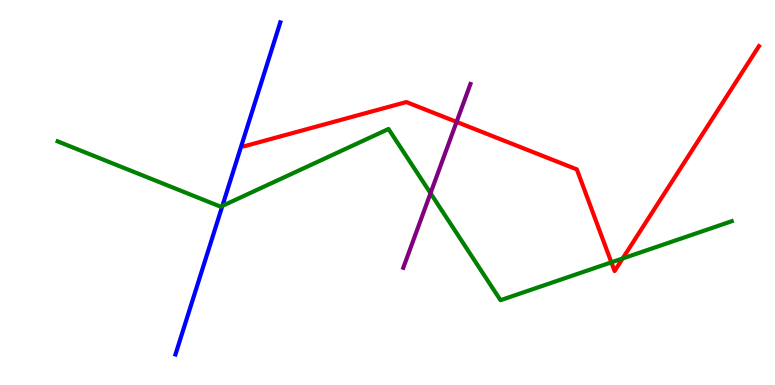[{'lines': ['blue', 'red'], 'intersections': []}, {'lines': ['green', 'red'], 'intersections': [{'x': 7.89, 'y': 3.19}, {'x': 8.03, 'y': 3.29}]}, {'lines': ['purple', 'red'], 'intersections': [{'x': 5.89, 'y': 6.83}]}, {'lines': ['blue', 'green'], 'intersections': [{'x': 2.87, 'y': 4.65}]}, {'lines': ['blue', 'purple'], 'intersections': []}, {'lines': ['green', 'purple'], 'intersections': [{'x': 5.56, 'y': 4.98}]}]